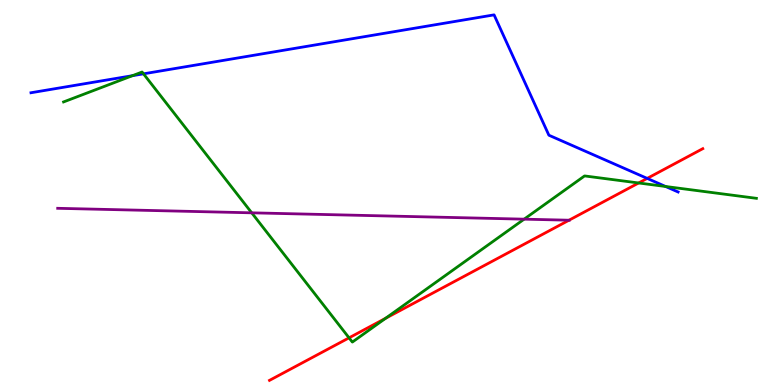[{'lines': ['blue', 'red'], 'intersections': [{'x': 8.35, 'y': 5.37}]}, {'lines': ['green', 'red'], 'intersections': [{'x': 4.5, 'y': 1.23}, {'x': 4.97, 'y': 1.73}, {'x': 8.24, 'y': 5.25}]}, {'lines': ['purple', 'red'], 'intersections': [{'x': 7.34, 'y': 4.28}]}, {'lines': ['blue', 'green'], 'intersections': [{'x': 1.71, 'y': 8.03}, {'x': 1.85, 'y': 8.08}, {'x': 8.59, 'y': 5.16}]}, {'lines': ['blue', 'purple'], 'intersections': []}, {'lines': ['green', 'purple'], 'intersections': [{'x': 3.25, 'y': 4.47}, {'x': 6.76, 'y': 4.31}]}]